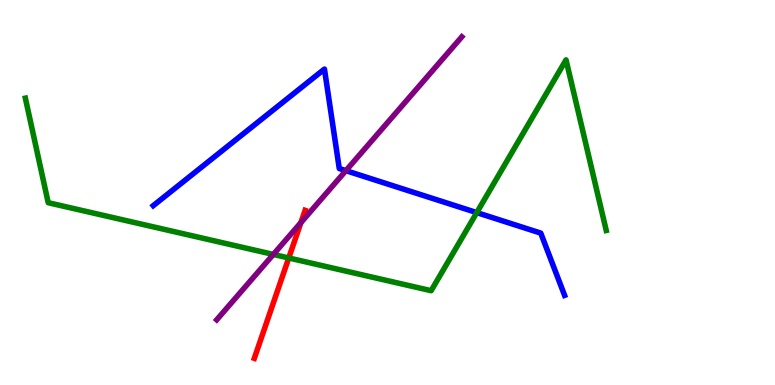[{'lines': ['blue', 'red'], 'intersections': []}, {'lines': ['green', 'red'], 'intersections': [{'x': 3.73, 'y': 3.3}]}, {'lines': ['purple', 'red'], 'intersections': [{'x': 3.88, 'y': 4.22}]}, {'lines': ['blue', 'green'], 'intersections': [{'x': 6.15, 'y': 4.48}]}, {'lines': ['blue', 'purple'], 'intersections': [{'x': 4.46, 'y': 5.57}]}, {'lines': ['green', 'purple'], 'intersections': [{'x': 3.53, 'y': 3.39}]}]